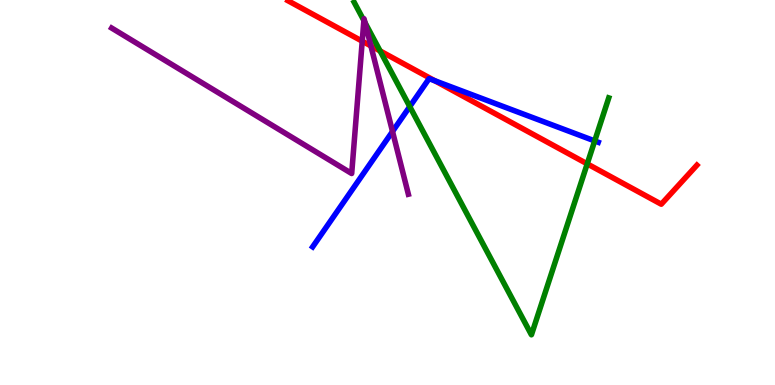[{'lines': ['blue', 'red'], 'intersections': [{'x': 5.61, 'y': 7.9}]}, {'lines': ['green', 'red'], 'intersections': [{'x': 4.9, 'y': 8.68}, {'x': 7.58, 'y': 5.74}]}, {'lines': ['purple', 'red'], 'intersections': [{'x': 4.67, 'y': 8.93}, {'x': 4.79, 'y': 8.81}]}, {'lines': ['blue', 'green'], 'intersections': [{'x': 5.29, 'y': 7.23}, {'x': 7.67, 'y': 6.34}]}, {'lines': ['blue', 'purple'], 'intersections': [{'x': 5.06, 'y': 6.58}]}, {'lines': ['green', 'purple'], 'intersections': [{'x': 4.7, 'y': 9.47}, {'x': 4.71, 'y': 9.41}]}]